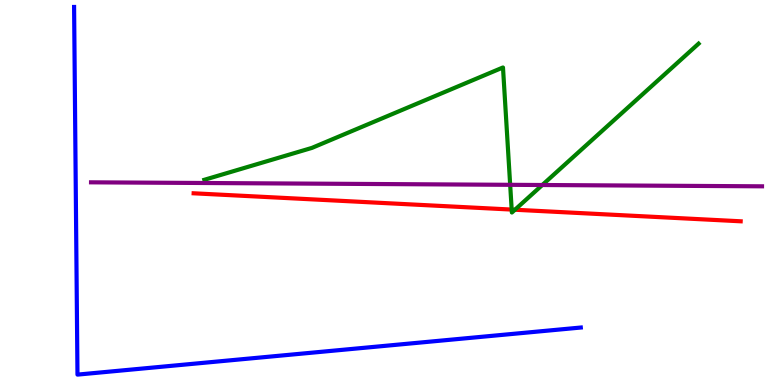[{'lines': ['blue', 'red'], 'intersections': []}, {'lines': ['green', 'red'], 'intersections': [{'x': 6.6, 'y': 4.56}, {'x': 6.64, 'y': 4.55}]}, {'lines': ['purple', 'red'], 'intersections': []}, {'lines': ['blue', 'green'], 'intersections': []}, {'lines': ['blue', 'purple'], 'intersections': []}, {'lines': ['green', 'purple'], 'intersections': [{'x': 6.58, 'y': 5.2}, {'x': 7.0, 'y': 5.19}]}]